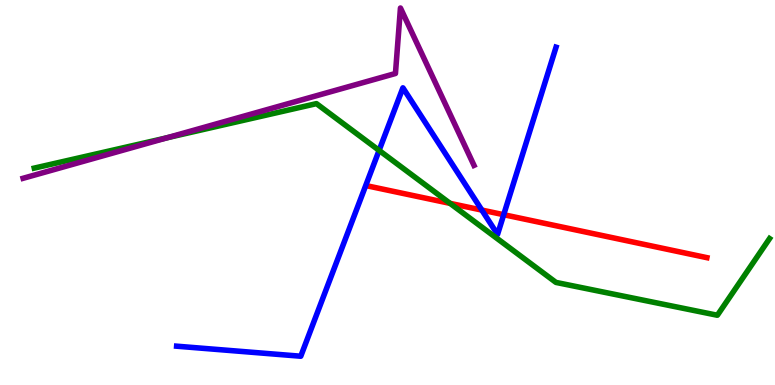[{'lines': ['blue', 'red'], 'intersections': [{'x': 6.22, 'y': 4.54}, {'x': 6.5, 'y': 4.42}]}, {'lines': ['green', 'red'], 'intersections': [{'x': 5.81, 'y': 4.72}]}, {'lines': ['purple', 'red'], 'intersections': []}, {'lines': ['blue', 'green'], 'intersections': [{'x': 4.89, 'y': 6.09}]}, {'lines': ['blue', 'purple'], 'intersections': []}, {'lines': ['green', 'purple'], 'intersections': [{'x': 2.16, 'y': 6.42}]}]